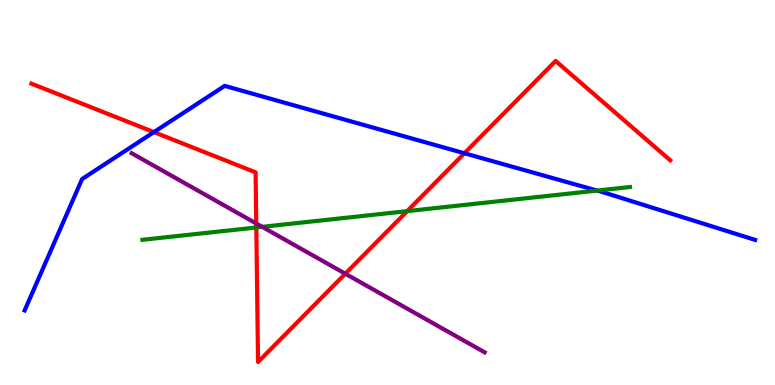[{'lines': ['blue', 'red'], 'intersections': [{'x': 1.99, 'y': 6.57}, {'x': 5.99, 'y': 6.02}]}, {'lines': ['green', 'red'], 'intersections': [{'x': 3.31, 'y': 4.09}, {'x': 5.25, 'y': 4.52}]}, {'lines': ['purple', 'red'], 'intersections': [{'x': 3.31, 'y': 4.19}, {'x': 4.46, 'y': 2.89}]}, {'lines': ['blue', 'green'], 'intersections': [{'x': 7.7, 'y': 5.05}]}, {'lines': ['blue', 'purple'], 'intersections': []}, {'lines': ['green', 'purple'], 'intersections': [{'x': 3.38, 'y': 4.11}]}]